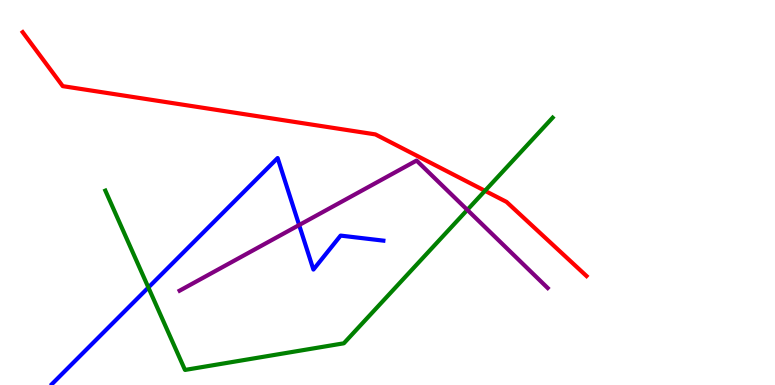[{'lines': ['blue', 'red'], 'intersections': []}, {'lines': ['green', 'red'], 'intersections': [{'x': 6.26, 'y': 5.04}]}, {'lines': ['purple', 'red'], 'intersections': []}, {'lines': ['blue', 'green'], 'intersections': [{'x': 1.91, 'y': 2.53}]}, {'lines': ['blue', 'purple'], 'intersections': [{'x': 3.86, 'y': 4.15}]}, {'lines': ['green', 'purple'], 'intersections': [{'x': 6.03, 'y': 4.55}]}]